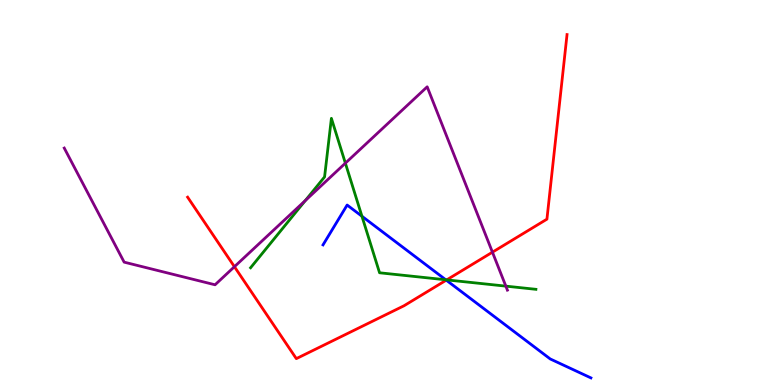[{'lines': ['blue', 'red'], 'intersections': [{'x': 5.76, 'y': 2.72}]}, {'lines': ['green', 'red'], 'intersections': [{'x': 5.76, 'y': 2.73}]}, {'lines': ['purple', 'red'], 'intersections': [{'x': 3.02, 'y': 3.07}, {'x': 6.35, 'y': 3.45}]}, {'lines': ['blue', 'green'], 'intersections': [{'x': 4.67, 'y': 4.38}, {'x': 5.75, 'y': 2.73}]}, {'lines': ['blue', 'purple'], 'intersections': []}, {'lines': ['green', 'purple'], 'intersections': [{'x': 3.94, 'y': 4.79}, {'x': 4.46, 'y': 5.76}, {'x': 6.53, 'y': 2.57}]}]